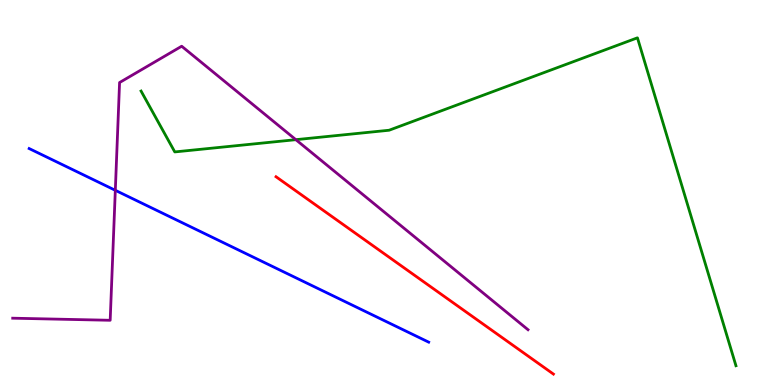[{'lines': ['blue', 'red'], 'intersections': []}, {'lines': ['green', 'red'], 'intersections': []}, {'lines': ['purple', 'red'], 'intersections': []}, {'lines': ['blue', 'green'], 'intersections': []}, {'lines': ['blue', 'purple'], 'intersections': [{'x': 1.49, 'y': 5.06}]}, {'lines': ['green', 'purple'], 'intersections': [{'x': 3.82, 'y': 6.37}]}]